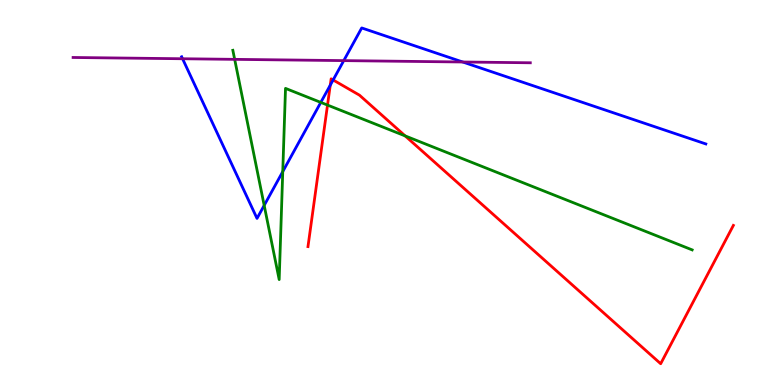[{'lines': ['blue', 'red'], 'intersections': [{'x': 4.26, 'y': 7.79}, {'x': 4.3, 'y': 7.92}]}, {'lines': ['green', 'red'], 'intersections': [{'x': 4.23, 'y': 7.27}, {'x': 5.23, 'y': 6.47}]}, {'lines': ['purple', 'red'], 'intersections': []}, {'lines': ['blue', 'green'], 'intersections': [{'x': 3.41, 'y': 4.67}, {'x': 3.65, 'y': 5.54}, {'x': 4.14, 'y': 7.34}]}, {'lines': ['blue', 'purple'], 'intersections': [{'x': 2.36, 'y': 8.47}, {'x': 4.44, 'y': 8.43}, {'x': 5.97, 'y': 8.39}]}, {'lines': ['green', 'purple'], 'intersections': [{'x': 3.03, 'y': 8.46}]}]